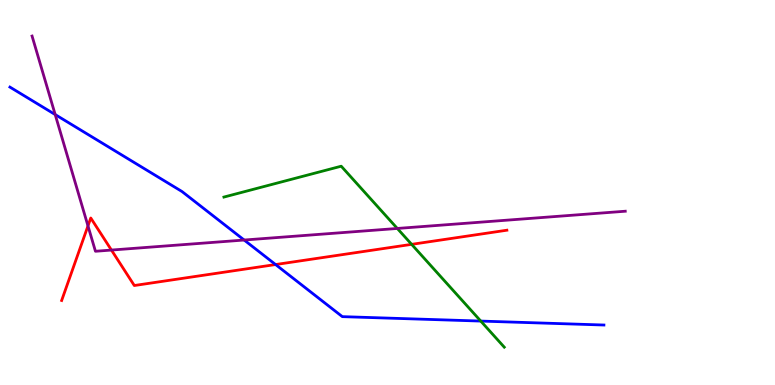[{'lines': ['blue', 'red'], 'intersections': [{'x': 3.56, 'y': 3.13}]}, {'lines': ['green', 'red'], 'intersections': [{'x': 5.31, 'y': 3.65}]}, {'lines': ['purple', 'red'], 'intersections': [{'x': 1.14, 'y': 4.13}, {'x': 1.44, 'y': 3.5}]}, {'lines': ['blue', 'green'], 'intersections': [{'x': 6.2, 'y': 1.66}]}, {'lines': ['blue', 'purple'], 'intersections': [{'x': 0.712, 'y': 7.02}, {'x': 3.15, 'y': 3.77}]}, {'lines': ['green', 'purple'], 'intersections': [{'x': 5.13, 'y': 4.07}]}]